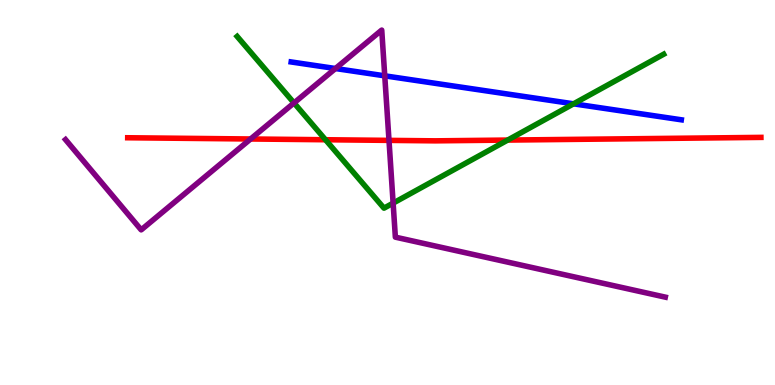[{'lines': ['blue', 'red'], 'intersections': []}, {'lines': ['green', 'red'], 'intersections': [{'x': 4.2, 'y': 6.37}, {'x': 6.55, 'y': 6.36}]}, {'lines': ['purple', 'red'], 'intersections': [{'x': 3.23, 'y': 6.39}, {'x': 5.02, 'y': 6.35}]}, {'lines': ['blue', 'green'], 'intersections': [{'x': 7.4, 'y': 7.3}]}, {'lines': ['blue', 'purple'], 'intersections': [{'x': 4.33, 'y': 8.22}, {'x': 4.96, 'y': 8.03}]}, {'lines': ['green', 'purple'], 'intersections': [{'x': 3.79, 'y': 7.33}, {'x': 5.07, 'y': 4.72}]}]